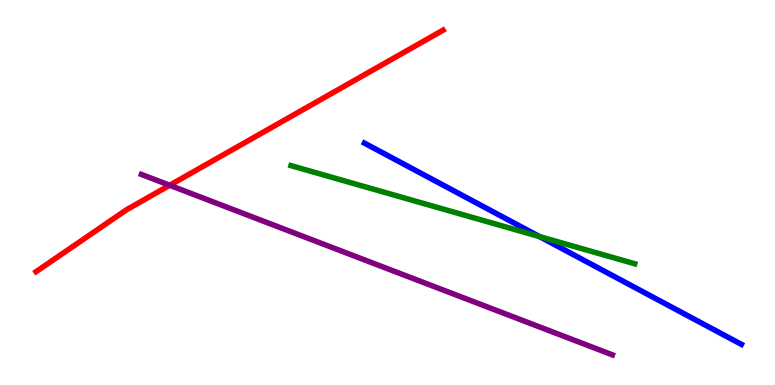[{'lines': ['blue', 'red'], 'intersections': []}, {'lines': ['green', 'red'], 'intersections': []}, {'lines': ['purple', 'red'], 'intersections': [{'x': 2.19, 'y': 5.19}]}, {'lines': ['blue', 'green'], 'intersections': [{'x': 6.96, 'y': 3.86}]}, {'lines': ['blue', 'purple'], 'intersections': []}, {'lines': ['green', 'purple'], 'intersections': []}]